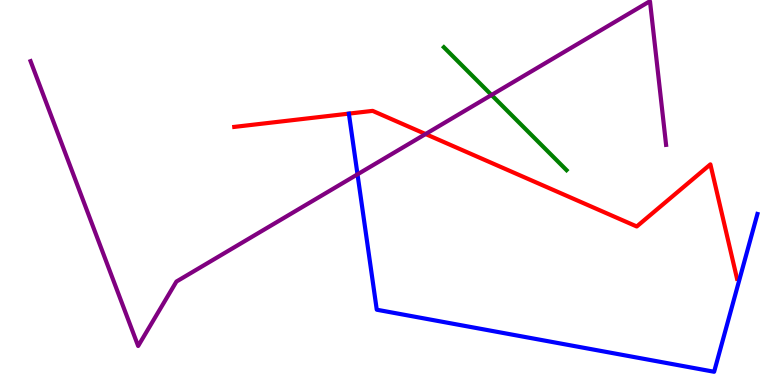[{'lines': ['blue', 'red'], 'intersections': []}, {'lines': ['green', 'red'], 'intersections': []}, {'lines': ['purple', 'red'], 'intersections': [{'x': 5.49, 'y': 6.52}]}, {'lines': ['blue', 'green'], 'intersections': []}, {'lines': ['blue', 'purple'], 'intersections': [{'x': 4.61, 'y': 5.47}]}, {'lines': ['green', 'purple'], 'intersections': [{'x': 6.34, 'y': 7.53}]}]